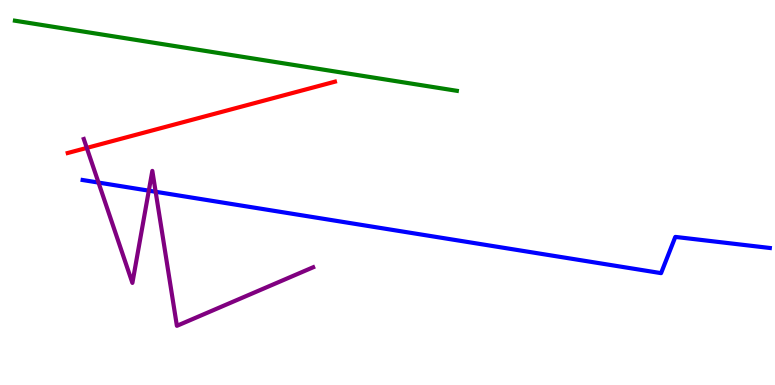[{'lines': ['blue', 'red'], 'intersections': []}, {'lines': ['green', 'red'], 'intersections': []}, {'lines': ['purple', 'red'], 'intersections': [{'x': 1.12, 'y': 6.16}]}, {'lines': ['blue', 'green'], 'intersections': []}, {'lines': ['blue', 'purple'], 'intersections': [{'x': 1.27, 'y': 5.26}, {'x': 1.92, 'y': 5.05}, {'x': 2.01, 'y': 5.02}]}, {'lines': ['green', 'purple'], 'intersections': []}]